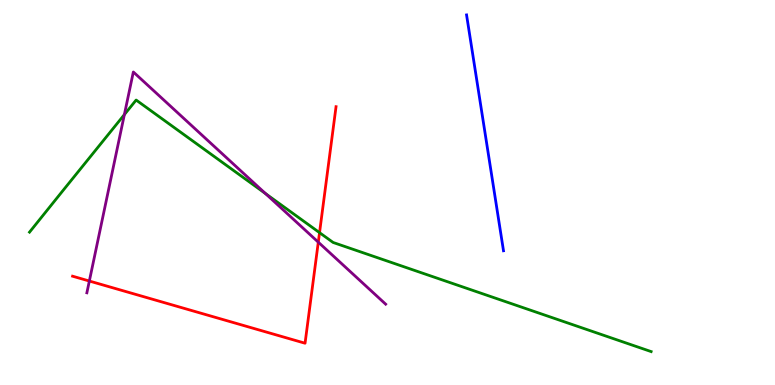[{'lines': ['blue', 'red'], 'intersections': []}, {'lines': ['green', 'red'], 'intersections': [{'x': 4.12, 'y': 3.96}]}, {'lines': ['purple', 'red'], 'intersections': [{'x': 1.15, 'y': 2.7}, {'x': 4.11, 'y': 3.71}]}, {'lines': ['blue', 'green'], 'intersections': []}, {'lines': ['blue', 'purple'], 'intersections': []}, {'lines': ['green', 'purple'], 'intersections': [{'x': 1.6, 'y': 7.02}, {'x': 3.42, 'y': 4.97}]}]